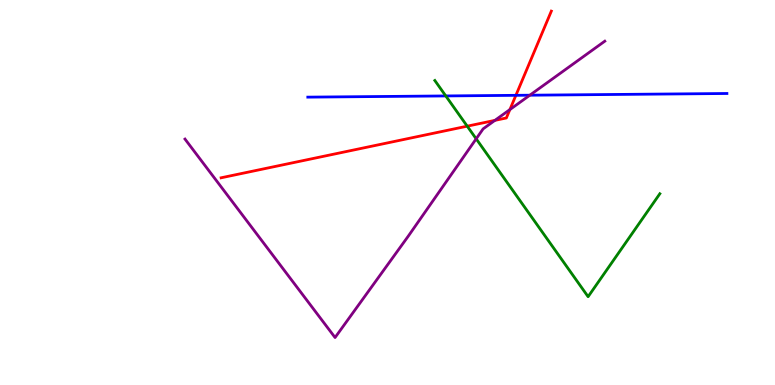[{'lines': ['blue', 'red'], 'intersections': [{'x': 6.66, 'y': 7.52}]}, {'lines': ['green', 'red'], 'intersections': [{'x': 6.03, 'y': 6.72}]}, {'lines': ['purple', 'red'], 'intersections': [{'x': 6.39, 'y': 6.87}, {'x': 6.58, 'y': 7.15}]}, {'lines': ['blue', 'green'], 'intersections': [{'x': 5.75, 'y': 7.51}]}, {'lines': ['blue', 'purple'], 'intersections': [{'x': 6.84, 'y': 7.53}]}, {'lines': ['green', 'purple'], 'intersections': [{'x': 6.14, 'y': 6.39}]}]